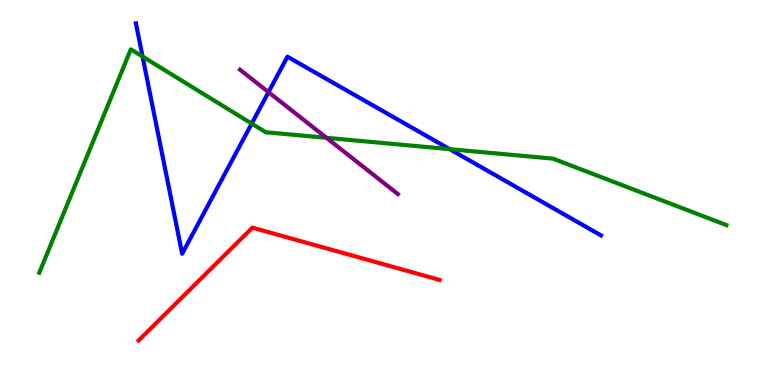[{'lines': ['blue', 'red'], 'intersections': []}, {'lines': ['green', 'red'], 'intersections': []}, {'lines': ['purple', 'red'], 'intersections': []}, {'lines': ['blue', 'green'], 'intersections': [{'x': 1.84, 'y': 8.53}, {'x': 3.25, 'y': 6.79}, {'x': 5.8, 'y': 6.13}]}, {'lines': ['blue', 'purple'], 'intersections': [{'x': 3.46, 'y': 7.61}]}, {'lines': ['green', 'purple'], 'intersections': [{'x': 4.21, 'y': 6.42}]}]